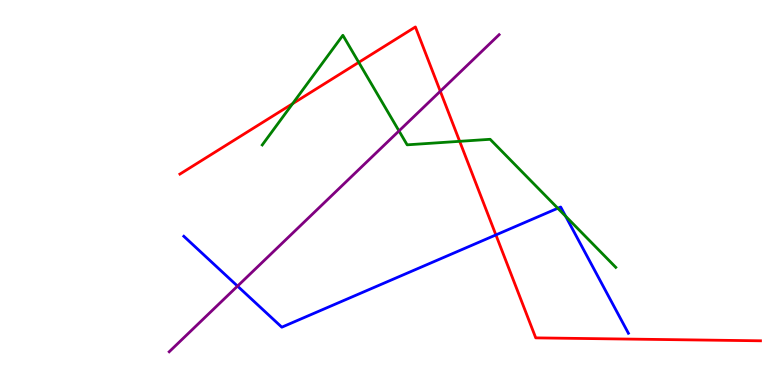[{'lines': ['blue', 'red'], 'intersections': [{'x': 6.4, 'y': 3.9}]}, {'lines': ['green', 'red'], 'intersections': [{'x': 3.78, 'y': 7.31}, {'x': 4.63, 'y': 8.38}, {'x': 5.93, 'y': 6.33}]}, {'lines': ['purple', 'red'], 'intersections': [{'x': 5.68, 'y': 7.63}]}, {'lines': ['blue', 'green'], 'intersections': [{'x': 7.2, 'y': 4.59}, {'x': 7.3, 'y': 4.38}]}, {'lines': ['blue', 'purple'], 'intersections': [{'x': 3.06, 'y': 2.57}]}, {'lines': ['green', 'purple'], 'intersections': [{'x': 5.15, 'y': 6.6}]}]